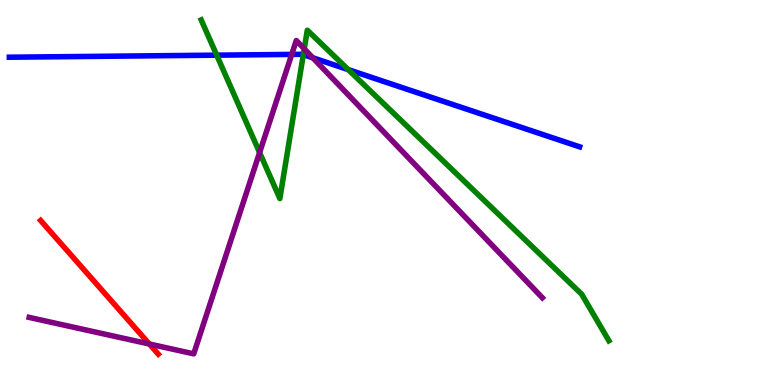[{'lines': ['blue', 'red'], 'intersections': []}, {'lines': ['green', 'red'], 'intersections': []}, {'lines': ['purple', 'red'], 'intersections': [{'x': 1.93, 'y': 1.06}]}, {'lines': ['blue', 'green'], 'intersections': [{'x': 2.8, 'y': 8.57}, {'x': 3.91, 'y': 8.58}, {'x': 4.49, 'y': 8.19}]}, {'lines': ['blue', 'purple'], 'intersections': [{'x': 3.76, 'y': 8.59}, {'x': 4.04, 'y': 8.5}]}, {'lines': ['green', 'purple'], 'intersections': [{'x': 3.35, 'y': 6.04}, {'x': 3.93, 'y': 8.73}]}]